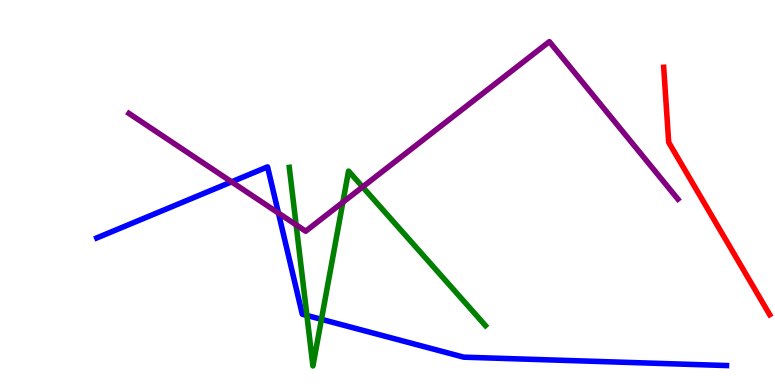[{'lines': ['blue', 'red'], 'intersections': []}, {'lines': ['green', 'red'], 'intersections': []}, {'lines': ['purple', 'red'], 'intersections': []}, {'lines': ['blue', 'green'], 'intersections': [{'x': 3.96, 'y': 1.81}, {'x': 4.15, 'y': 1.71}]}, {'lines': ['blue', 'purple'], 'intersections': [{'x': 2.99, 'y': 5.28}, {'x': 3.59, 'y': 4.47}]}, {'lines': ['green', 'purple'], 'intersections': [{'x': 3.82, 'y': 4.16}, {'x': 4.42, 'y': 4.75}, {'x': 4.68, 'y': 5.14}]}]